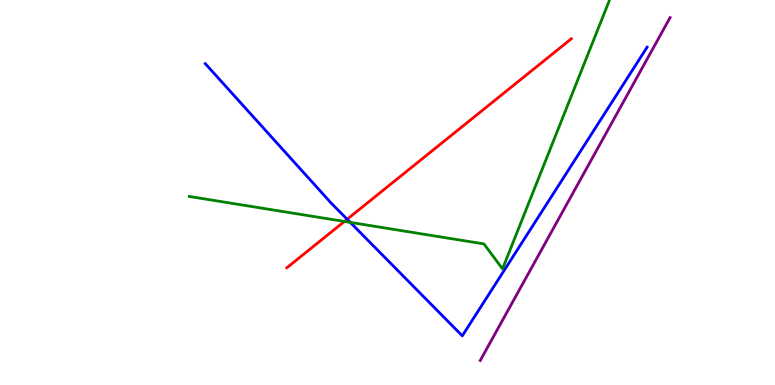[{'lines': ['blue', 'red'], 'intersections': [{'x': 4.48, 'y': 4.31}]}, {'lines': ['green', 'red'], 'intersections': [{'x': 4.44, 'y': 4.25}]}, {'lines': ['purple', 'red'], 'intersections': []}, {'lines': ['blue', 'green'], 'intersections': [{'x': 4.52, 'y': 4.22}]}, {'lines': ['blue', 'purple'], 'intersections': []}, {'lines': ['green', 'purple'], 'intersections': []}]